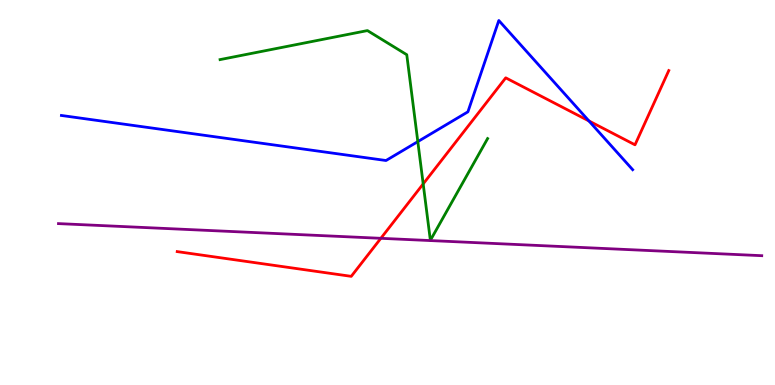[{'lines': ['blue', 'red'], 'intersections': [{'x': 7.6, 'y': 6.86}]}, {'lines': ['green', 'red'], 'intersections': [{'x': 5.46, 'y': 5.22}]}, {'lines': ['purple', 'red'], 'intersections': [{'x': 4.91, 'y': 3.81}]}, {'lines': ['blue', 'green'], 'intersections': [{'x': 5.39, 'y': 6.32}]}, {'lines': ['blue', 'purple'], 'intersections': []}, {'lines': ['green', 'purple'], 'intersections': []}]